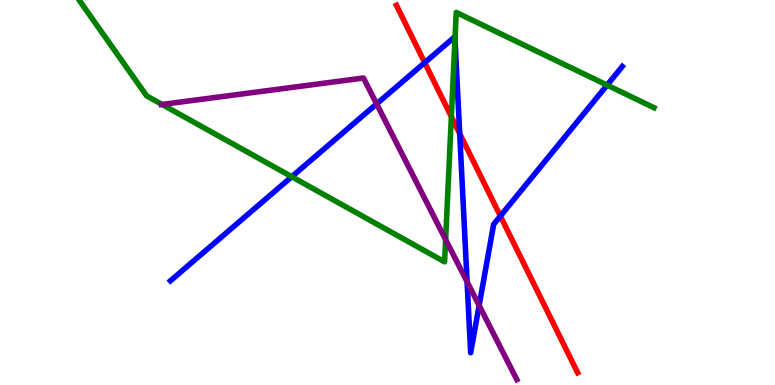[{'lines': ['blue', 'red'], 'intersections': [{'x': 5.48, 'y': 8.37}, {'x': 5.93, 'y': 6.53}, {'x': 6.46, 'y': 4.39}]}, {'lines': ['green', 'red'], 'intersections': [{'x': 5.82, 'y': 6.97}]}, {'lines': ['purple', 'red'], 'intersections': []}, {'lines': ['blue', 'green'], 'intersections': [{'x': 3.76, 'y': 5.41}, {'x': 5.87, 'y': 8.98}, {'x': 7.83, 'y': 7.79}]}, {'lines': ['blue', 'purple'], 'intersections': [{'x': 4.86, 'y': 7.3}, {'x': 6.03, 'y': 2.68}, {'x': 6.18, 'y': 2.07}]}, {'lines': ['green', 'purple'], 'intersections': [{'x': 2.09, 'y': 7.29}, {'x': 5.75, 'y': 3.78}]}]